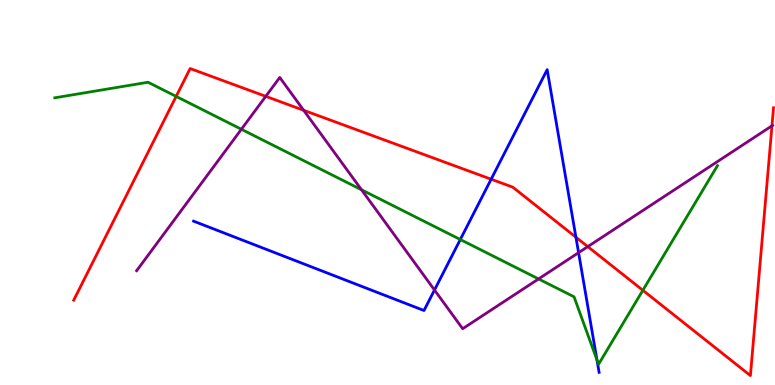[{'lines': ['blue', 'red'], 'intersections': [{'x': 6.34, 'y': 5.34}, {'x': 7.43, 'y': 3.84}]}, {'lines': ['green', 'red'], 'intersections': [{'x': 2.27, 'y': 7.5}, {'x': 8.29, 'y': 2.46}]}, {'lines': ['purple', 'red'], 'intersections': [{'x': 3.43, 'y': 7.5}, {'x': 3.92, 'y': 7.14}, {'x': 7.58, 'y': 3.59}, {'x': 9.96, 'y': 6.73}]}, {'lines': ['blue', 'green'], 'intersections': [{'x': 5.94, 'y': 3.78}, {'x': 7.7, 'y': 0.651}]}, {'lines': ['blue', 'purple'], 'intersections': [{'x': 5.61, 'y': 2.47}, {'x': 7.47, 'y': 3.44}]}, {'lines': ['green', 'purple'], 'intersections': [{'x': 3.11, 'y': 6.64}, {'x': 4.66, 'y': 5.07}, {'x': 6.95, 'y': 2.76}]}]